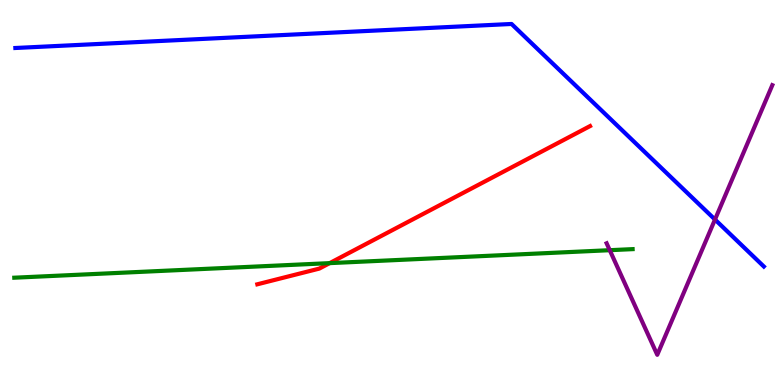[{'lines': ['blue', 'red'], 'intersections': []}, {'lines': ['green', 'red'], 'intersections': [{'x': 4.25, 'y': 3.17}]}, {'lines': ['purple', 'red'], 'intersections': []}, {'lines': ['blue', 'green'], 'intersections': []}, {'lines': ['blue', 'purple'], 'intersections': [{'x': 9.23, 'y': 4.3}]}, {'lines': ['green', 'purple'], 'intersections': [{'x': 7.87, 'y': 3.5}]}]